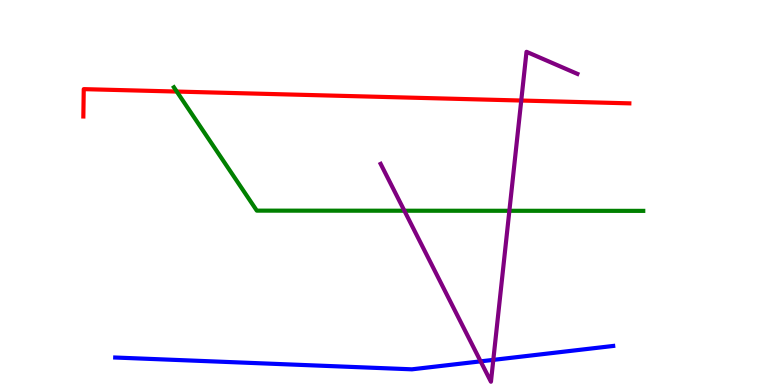[{'lines': ['blue', 'red'], 'intersections': []}, {'lines': ['green', 'red'], 'intersections': [{'x': 2.28, 'y': 7.62}]}, {'lines': ['purple', 'red'], 'intersections': [{'x': 6.73, 'y': 7.39}]}, {'lines': ['blue', 'green'], 'intersections': []}, {'lines': ['blue', 'purple'], 'intersections': [{'x': 6.2, 'y': 0.614}, {'x': 6.37, 'y': 0.653}]}, {'lines': ['green', 'purple'], 'intersections': [{'x': 5.22, 'y': 4.53}, {'x': 6.57, 'y': 4.52}]}]